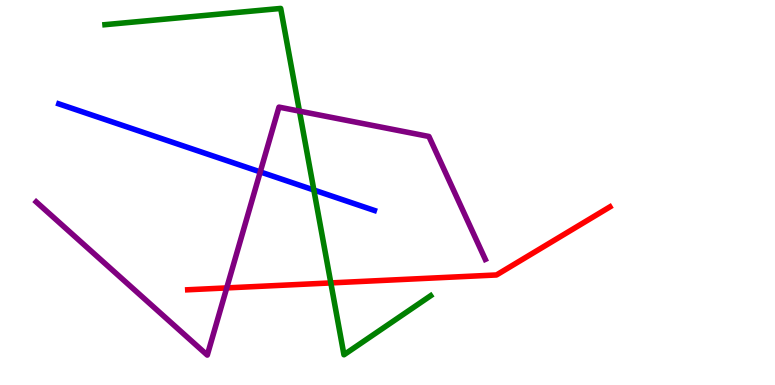[{'lines': ['blue', 'red'], 'intersections': []}, {'lines': ['green', 'red'], 'intersections': [{'x': 4.27, 'y': 2.65}]}, {'lines': ['purple', 'red'], 'intersections': [{'x': 2.93, 'y': 2.52}]}, {'lines': ['blue', 'green'], 'intersections': [{'x': 4.05, 'y': 5.06}]}, {'lines': ['blue', 'purple'], 'intersections': [{'x': 3.36, 'y': 5.53}]}, {'lines': ['green', 'purple'], 'intersections': [{'x': 3.86, 'y': 7.11}]}]